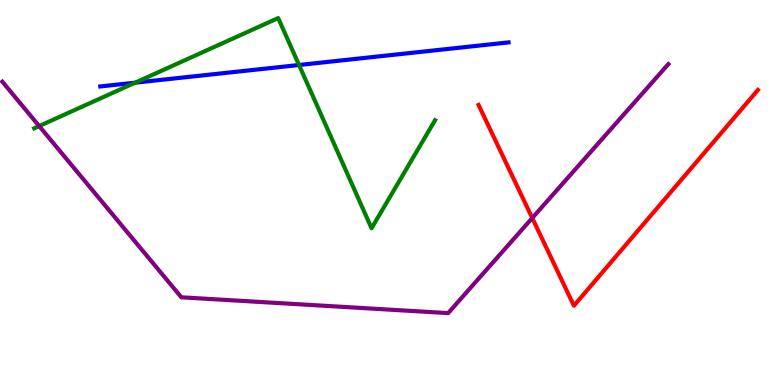[{'lines': ['blue', 'red'], 'intersections': []}, {'lines': ['green', 'red'], 'intersections': []}, {'lines': ['purple', 'red'], 'intersections': [{'x': 6.87, 'y': 4.34}]}, {'lines': ['blue', 'green'], 'intersections': [{'x': 1.74, 'y': 7.85}, {'x': 3.86, 'y': 8.31}]}, {'lines': ['blue', 'purple'], 'intersections': []}, {'lines': ['green', 'purple'], 'intersections': [{'x': 0.505, 'y': 6.73}]}]